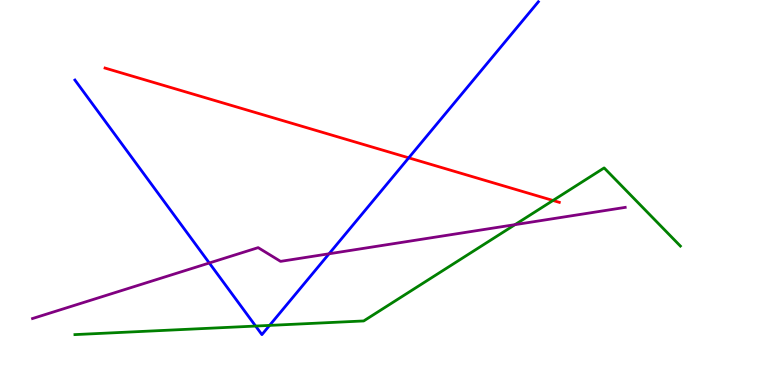[{'lines': ['blue', 'red'], 'intersections': [{'x': 5.27, 'y': 5.9}]}, {'lines': ['green', 'red'], 'intersections': [{'x': 7.14, 'y': 4.79}]}, {'lines': ['purple', 'red'], 'intersections': []}, {'lines': ['blue', 'green'], 'intersections': [{'x': 3.3, 'y': 1.53}, {'x': 3.48, 'y': 1.55}]}, {'lines': ['blue', 'purple'], 'intersections': [{'x': 2.7, 'y': 3.17}, {'x': 4.25, 'y': 3.41}]}, {'lines': ['green', 'purple'], 'intersections': [{'x': 6.65, 'y': 4.17}]}]